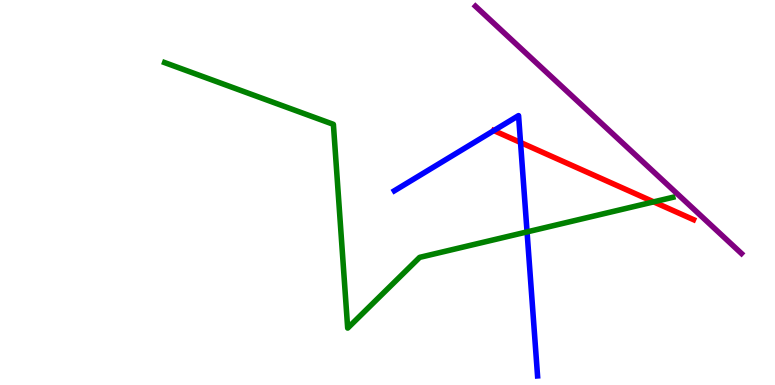[{'lines': ['blue', 'red'], 'intersections': [{'x': 6.37, 'y': 6.61}, {'x': 6.72, 'y': 6.3}]}, {'lines': ['green', 'red'], 'intersections': [{'x': 8.43, 'y': 4.76}]}, {'lines': ['purple', 'red'], 'intersections': []}, {'lines': ['blue', 'green'], 'intersections': [{'x': 6.8, 'y': 3.98}]}, {'lines': ['blue', 'purple'], 'intersections': []}, {'lines': ['green', 'purple'], 'intersections': []}]